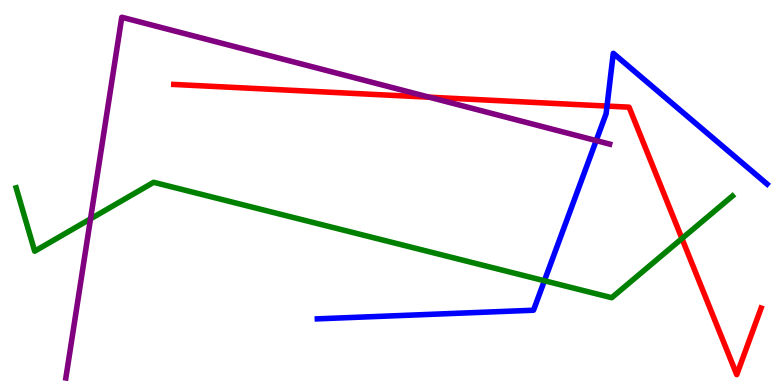[{'lines': ['blue', 'red'], 'intersections': [{'x': 7.83, 'y': 7.24}]}, {'lines': ['green', 'red'], 'intersections': [{'x': 8.8, 'y': 3.8}]}, {'lines': ['purple', 'red'], 'intersections': [{'x': 5.54, 'y': 7.48}]}, {'lines': ['blue', 'green'], 'intersections': [{'x': 7.02, 'y': 2.71}]}, {'lines': ['blue', 'purple'], 'intersections': [{'x': 7.69, 'y': 6.35}]}, {'lines': ['green', 'purple'], 'intersections': [{'x': 1.17, 'y': 4.32}]}]